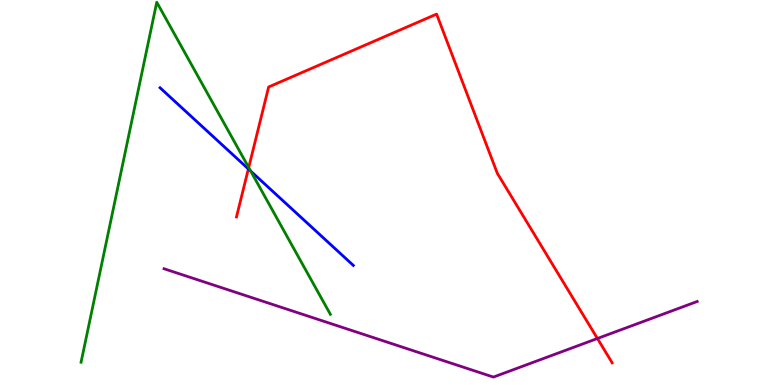[{'lines': ['blue', 'red'], 'intersections': [{'x': 3.2, 'y': 5.61}]}, {'lines': ['green', 'red'], 'intersections': [{'x': 3.21, 'y': 5.65}]}, {'lines': ['purple', 'red'], 'intersections': [{'x': 7.71, 'y': 1.21}]}, {'lines': ['blue', 'green'], 'intersections': [{'x': 3.23, 'y': 5.56}]}, {'lines': ['blue', 'purple'], 'intersections': []}, {'lines': ['green', 'purple'], 'intersections': []}]